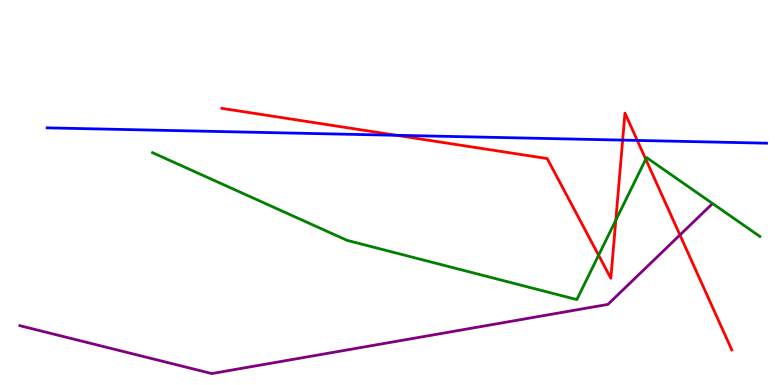[{'lines': ['blue', 'red'], 'intersections': [{'x': 5.12, 'y': 6.49}, {'x': 8.03, 'y': 6.36}, {'x': 8.22, 'y': 6.35}]}, {'lines': ['green', 'red'], 'intersections': [{'x': 7.72, 'y': 3.37}, {'x': 7.95, 'y': 4.28}, {'x': 8.33, 'y': 5.86}]}, {'lines': ['purple', 'red'], 'intersections': [{'x': 8.77, 'y': 3.9}]}, {'lines': ['blue', 'green'], 'intersections': []}, {'lines': ['blue', 'purple'], 'intersections': []}, {'lines': ['green', 'purple'], 'intersections': []}]